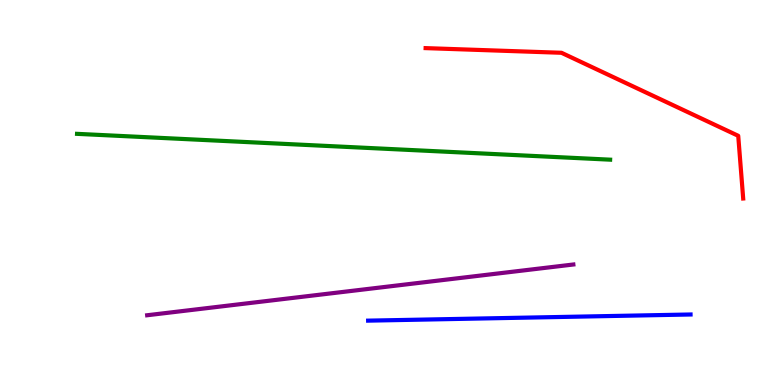[{'lines': ['blue', 'red'], 'intersections': []}, {'lines': ['green', 'red'], 'intersections': []}, {'lines': ['purple', 'red'], 'intersections': []}, {'lines': ['blue', 'green'], 'intersections': []}, {'lines': ['blue', 'purple'], 'intersections': []}, {'lines': ['green', 'purple'], 'intersections': []}]